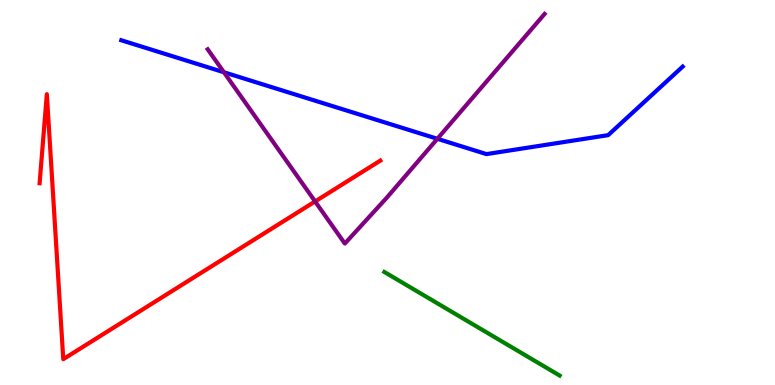[{'lines': ['blue', 'red'], 'intersections': []}, {'lines': ['green', 'red'], 'intersections': []}, {'lines': ['purple', 'red'], 'intersections': [{'x': 4.07, 'y': 4.77}]}, {'lines': ['blue', 'green'], 'intersections': []}, {'lines': ['blue', 'purple'], 'intersections': [{'x': 2.89, 'y': 8.12}, {'x': 5.64, 'y': 6.39}]}, {'lines': ['green', 'purple'], 'intersections': []}]